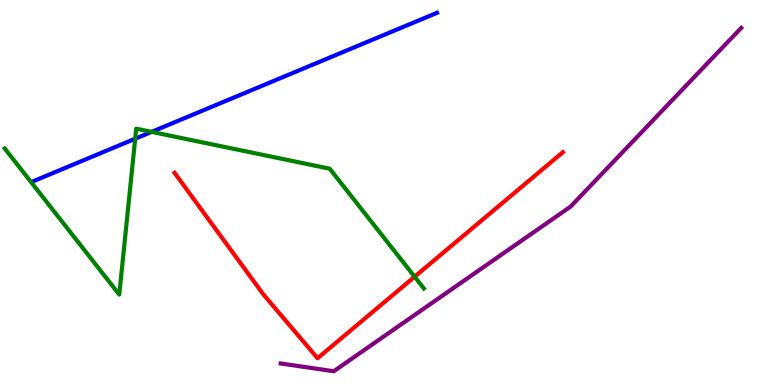[{'lines': ['blue', 'red'], 'intersections': []}, {'lines': ['green', 'red'], 'intersections': [{'x': 5.35, 'y': 2.81}]}, {'lines': ['purple', 'red'], 'intersections': []}, {'lines': ['blue', 'green'], 'intersections': [{'x': 1.74, 'y': 6.4}, {'x': 1.96, 'y': 6.57}]}, {'lines': ['blue', 'purple'], 'intersections': []}, {'lines': ['green', 'purple'], 'intersections': []}]